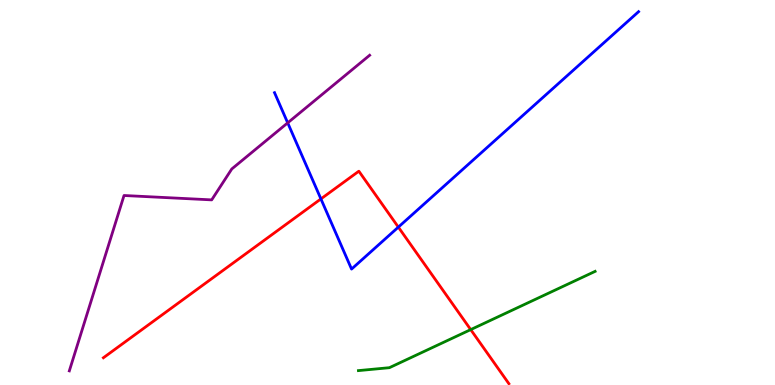[{'lines': ['blue', 'red'], 'intersections': [{'x': 4.14, 'y': 4.83}, {'x': 5.14, 'y': 4.1}]}, {'lines': ['green', 'red'], 'intersections': [{'x': 6.07, 'y': 1.44}]}, {'lines': ['purple', 'red'], 'intersections': []}, {'lines': ['blue', 'green'], 'intersections': []}, {'lines': ['blue', 'purple'], 'intersections': [{'x': 3.71, 'y': 6.81}]}, {'lines': ['green', 'purple'], 'intersections': []}]